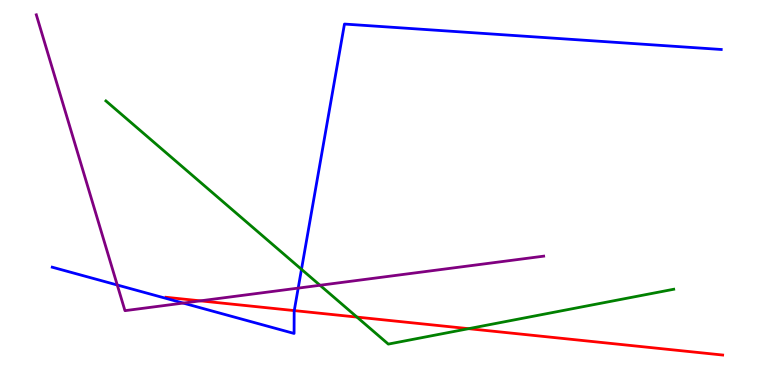[{'lines': ['blue', 'red'], 'intersections': [{'x': 3.8, 'y': 1.93}]}, {'lines': ['green', 'red'], 'intersections': [{'x': 4.61, 'y': 1.76}, {'x': 6.05, 'y': 1.46}]}, {'lines': ['purple', 'red'], 'intersections': [{'x': 2.59, 'y': 2.19}]}, {'lines': ['blue', 'green'], 'intersections': [{'x': 3.89, 'y': 3.0}]}, {'lines': ['blue', 'purple'], 'intersections': [{'x': 1.51, 'y': 2.6}, {'x': 2.36, 'y': 2.13}, {'x': 3.85, 'y': 2.52}]}, {'lines': ['green', 'purple'], 'intersections': [{'x': 4.13, 'y': 2.59}]}]